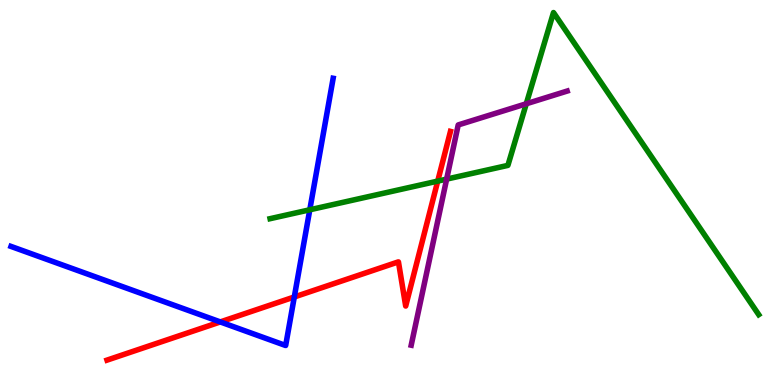[{'lines': ['blue', 'red'], 'intersections': [{'x': 2.84, 'y': 1.64}, {'x': 3.8, 'y': 2.29}]}, {'lines': ['green', 'red'], 'intersections': [{'x': 5.65, 'y': 5.3}]}, {'lines': ['purple', 'red'], 'intersections': []}, {'lines': ['blue', 'green'], 'intersections': [{'x': 4.0, 'y': 4.55}]}, {'lines': ['blue', 'purple'], 'intersections': []}, {'lines': ['green', 'purple'], 'intersections': [{'x': 5.76, 'y': 5.35}, {'x': 6.79, 'y': 7.3}]}]